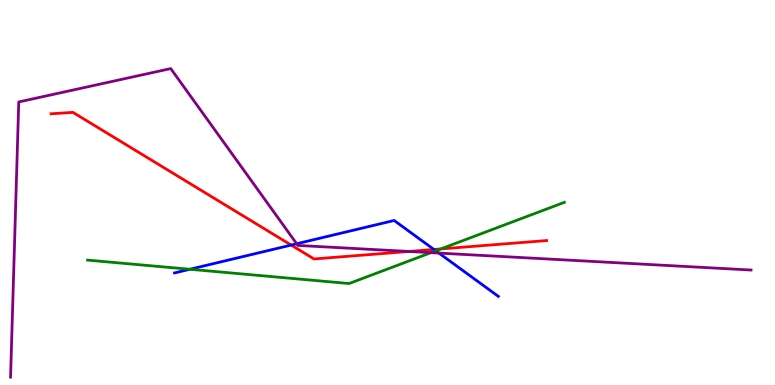[{'lines': ['blue', 'red'], 'intersections': [{'x': 3.76, 'y': 3.63}, {'x': 5.6, 'y': 3.52}]}, {'lines': ['green', 'red'], 'intersections': [{'x': 5.69, 'y': 3.53}]}, {'lines': ['purple', 'red'], 'intersections': [{'x': 5.28, 'y': 3.47}]}, {'lines': ['blue', 'green'], 'intersections': [{'x': 2.45, 'y': 3.01}, {'x': 5.62, 'y': 3.49}]}, {'lines': ['blue', 'purple'], 'intersections': [{'x': 3.83, 'y': 3.67}, {'x': 5.66, 'y': 3.43}]}, {'lines': ['green', 'purple'], 'intersections': [{'x': 5.56, 'y': 3.44}]}]